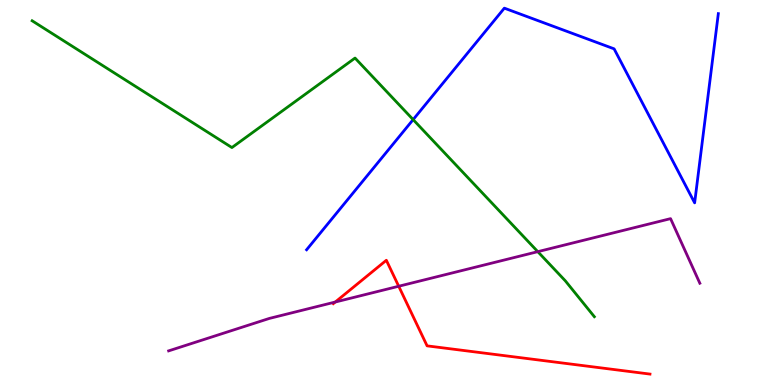[{'lines': ['blue', 'red'], 'intersections': []}, {'lines': ['green', 'red'], 'intersections': []}, {'lines': ['purple', 'red'], 'intersections': [{'x': 4.33, 'y': 2.16}, {'x': 5.14, 'y': 2.56}]}, {'lines': ['blue', 'green'], 'intersections': [{'x': 5.33, 'y': 6.89}]}, {'lines': ['blue', 'purple'], 'intersections': []}, {'lines': ['green', 'purple'], 'intersections': [{'x': 6.94, 'y': 3.46}]}]